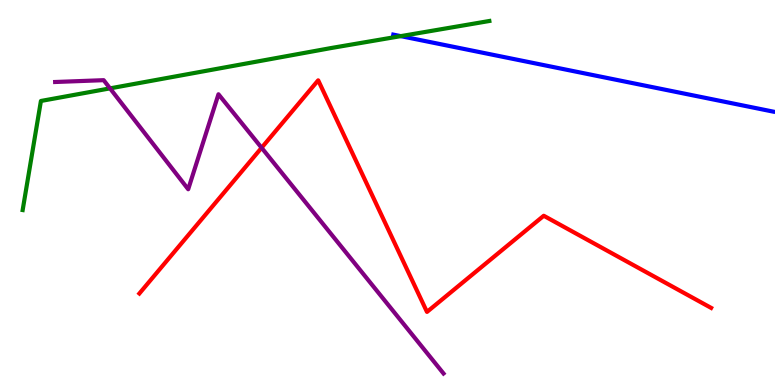[{'lines': ['blue', 'red'], 'intersections': []}, {'lines': ['green', 'red'], 'intersections': []}, {'lines': ['purple', 'red'], 'intersections': [{'x': 3.38, 'y': 6.16}]}, {'lines': ['blue', 'green'], 'intersections': [{'x': 5.17, 'y': 9.06}]}, {'lines': ['blue', 'purple'], 'intersections': []}, {'lines': ['green', 'purple'], 'intersections': [{'x': 1.42, 'y': 7.7}]}]